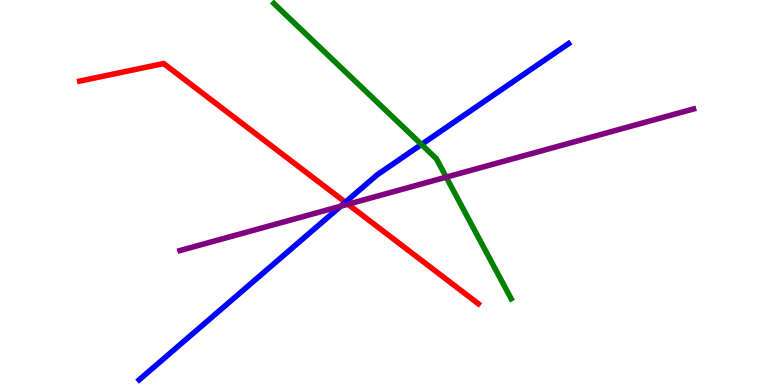[{'lines': ['blue', 'red'], 'intersections': [{'x': 4.46, 'y': 4.75}]}, {'lines': ['green', 'red'], 'intersections': []}, {'lines': ['purple', 'red'], 'intersections': [{'x': 4.49, 'y': 4.7}]}, {'lines': ['blue', 'green'], 'intersections': [{'x': 5.44, 'y': 6.25}]}, {'lines': ['blue', 'purple'], 'intersections': [{'x': 4.4, 'y': 4.64}]}, {'lines': ['green', 'purple'], 'intersections': [{'x': 5.76, 'y': 5.4}]}]